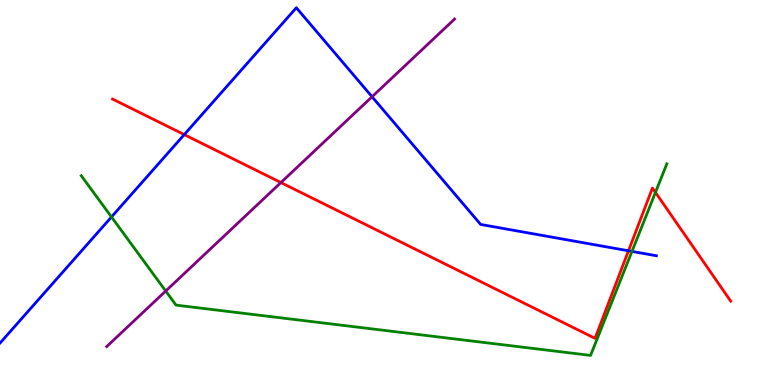[{'lines': ['blue', 'red'], 'intersections': [{'x': 2.38, 'y': 6.5}, {'x': 8.11, 'y': 3.49}]}, {'lines': ['green', 'red'], 'intersections': [{'x': 8.46, 'y': 5.0}]}, {'lines': ['purple', 'red'], 'intersections': [{'x': 3.62, 'y': 5.26}]}, {'lines': ['blue', 'green'], 'intersections': [{'x': 1.44, 'y': 4.36}, {'x': 8.15, 'y': 3.47}]}, {'lines': ['blue', 'purple'], 'intersections': [{'x': 4.8, 'y': 7.49}]}, {'lines': ['green', 'purple'], 'intersections': [{'x': 2.14, 'y': 2.44}]}]